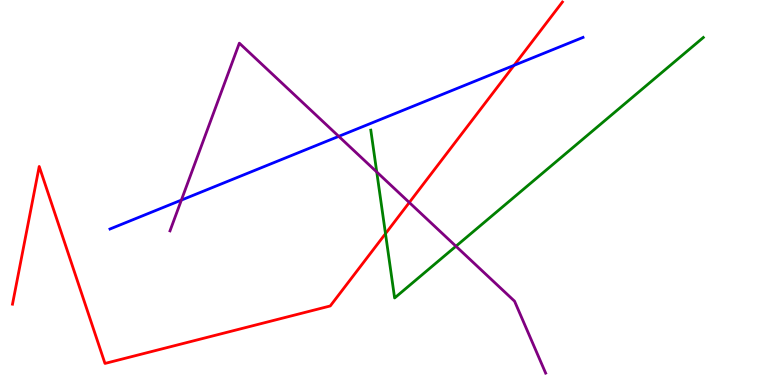[{'lines': ['blue', 'red'], 'intersections': [{'x': 6.63, 'y': 8.3}]}, {'lines': ['green', 'red'], 'intersections': [{'x': 4.97, 'y': 3.93}]}, {'lines': ['purple', 'red'], 'intersections': [{'x': 5.28, 'y': 4.74}]}, {'lines': ['blue', 'green'], 'intersections': []}, {'lines': ['blue', 'purple'], 'intersections': [{'x': 2.34, 'y': 4.8}, {'x': 4.37, 'y': 6.46}]}, {'lines': ['green', 'purple'], 'intersections': [{'x': 4.86, 'y': 5.53}, {'x': 5.88, 'y': 3.6}]}]